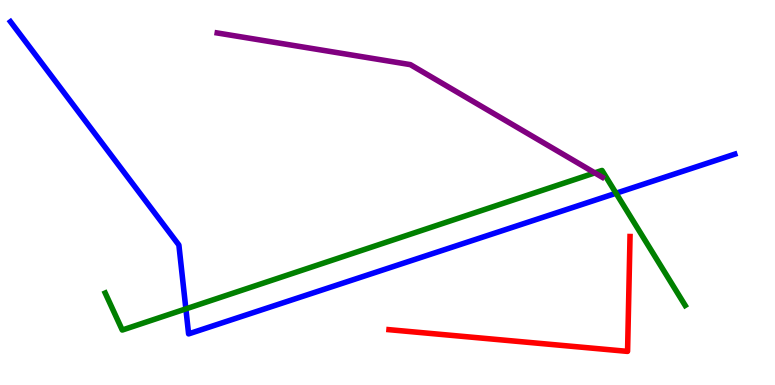[{'lines': ['blue', 'red'], 'intersections': []}, {'lines': ['green', 'red'], 'intersections': []}, {'lines': ['purple', 'red'], 'intersections': []}, {'lines': ['blue', 'green'], 'intersections': [{'x': 2.4, 'y': 1.98}, {'x': 7.95, 'y': 4.98}]}, {'lines': ['blue', 'purple'], 'intersections': []}, {'lines': ['green', 'purple'], 'intersections': [{'x': 7.67, 'y': 5.51}]}]